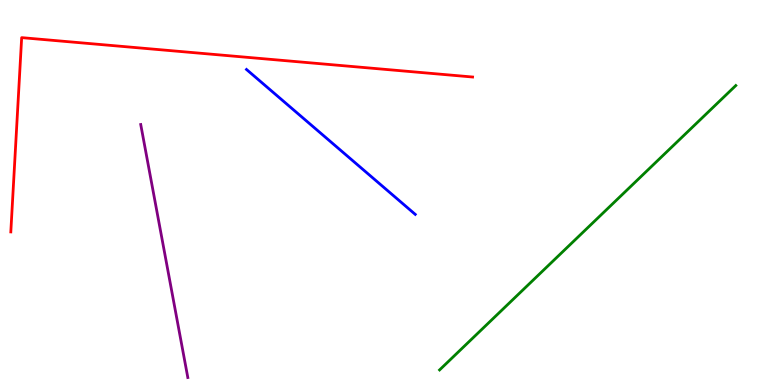[{'lines': ['blue', 'red'], 'intersections': []}, {'lines': ['green', 'red'], 'intersections': []}, {'lines': ['purple', 'red'], 'intersections': []}, {'lines': ['blue', 'green'], 'intersections': []}, {'lines': ['blue', 'purple'], 'intersections': []}, {'lines': ['green', 'purple'], 'intersections': []}]